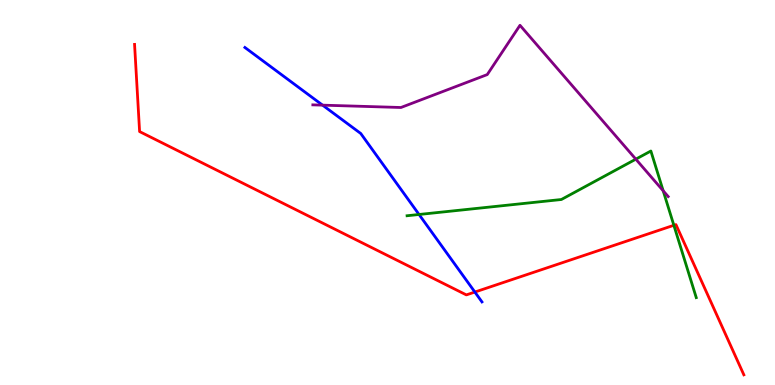[{'lines': ['blue', 'red'], 'intersections': [{'x': 6.13, 'y': 2.41}]}, {'lines': ['green', 'red'], 'intersections': [{'x': 8.69, 'y': 4.15}]}, {'lines': ['purple', 'red'], 'intersections': []}, {'lines': ['blue', 'green'], 'intersections': [{'x': 5.41, 'y': 4.43}]}, {'lines': ['blue', 'purple'], 'intersections': [{'x': 4.16, 'y': 7.27}]}, {'lines': ['green', 'purple'], 'intersections': [{'x': 8.2, 'y': 5.87}, {'x': 8.56, 'y': 5.04}]}]